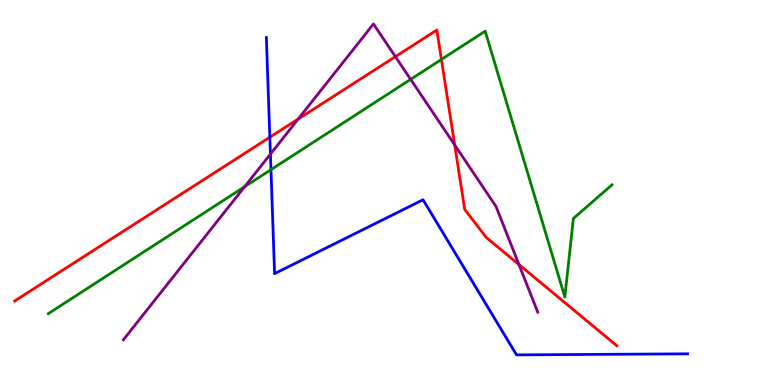[{'lines': ['blue', 'red'], 'intersections': [{'x': 3.48, 'y': 6.44}]}, {'lines': ['green', 'red'], 'intersections': [{'x': 5.7, 'y': 8.46}]}, {'lines': ['purple', 'red'], 'intersections': [{'x': 3.85, 'y': 6.91}, {'x': 5.1, 'y': 8.53}, {'x': 5.87, 'y': 6.24}, {'x': 6.7, 'y': 3.13}]}, {'lines': ['blue', 'green'], 'intersections': [{'x': 3.5, 'y': 5.59}]}, {'lines': ['blue', 'purple'], 'intersections': [{'x': 3.49, 'y': 6.0}]}, {'lines': ['green', 'purple'], 'intersections': [{'x': 3.16, 'y': 5.15}, {'x': 5.3, 'y': 7.94}]}]